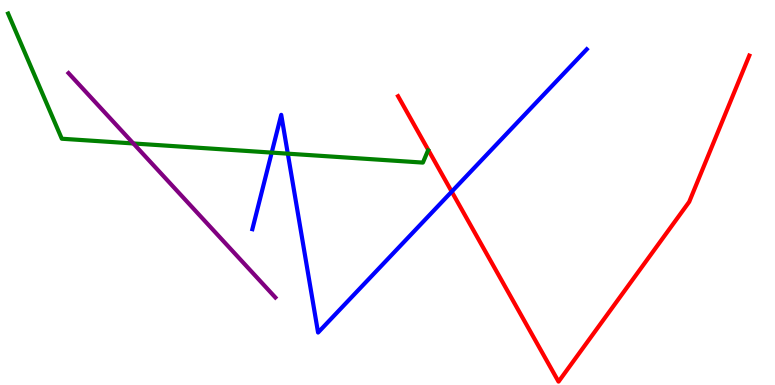[{'lines': ['blue', 'red'], 'intersections': [{'x': 5.83, 'y': 5.02}]}, {'lines': ['green', 'red'], 'intersections': []}, {'lines': ['purple', 'red'], 'intersections': []}, {'lines': ['blue', 'green'], 'intersections': [{'x': 3.51, 'y': 6.04}, {'x': 3.71, 'y': 6.01}]}, {'lines': ['blue', 'purple'], 'intersections': []}, {'lines': ['green', 'purple'], 'intersections': [{'x': 1.72, 'y': 6.27}]}]